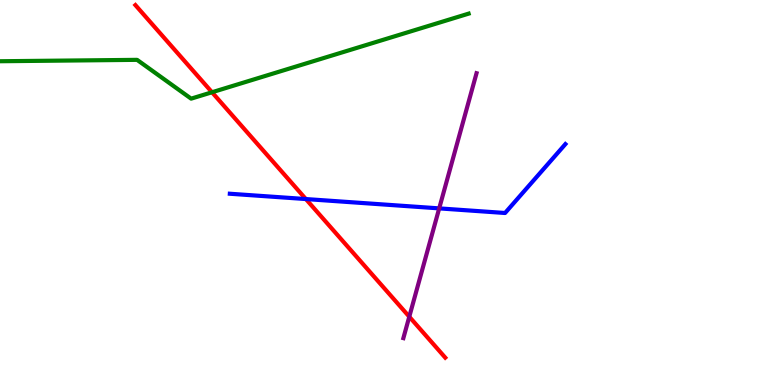[{'lines': ['blue', 'red'], 'intersections': [{'x': 3.95, 'y': 4.83}]}, {'lines': ['green', 'red'], 'intersections': [{'x': 2.74, 'y': 7.6}]}, {'lines': ['purple', 'red'], 'intersections': [{'x': 5.28, 'y': 1.77}]}, {'lines': ['blue', 'green'], 'intersections': []}, {'lines': ['blue', 'purple'], 'intersections': [{'x': 5.67, 'y': 4.59}]}, {'lines': ['green', 'purple'], 'intersections': []}]